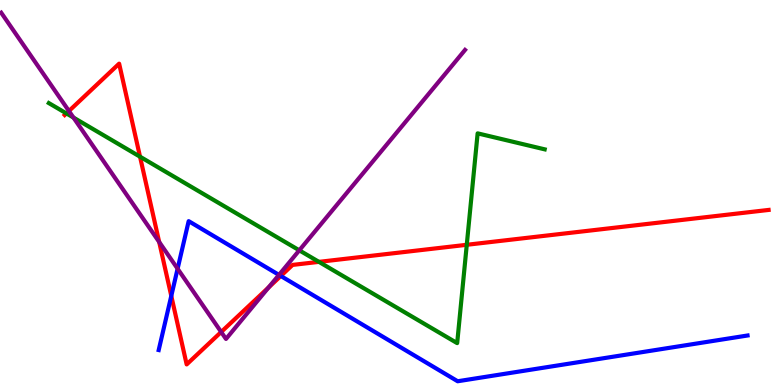[{'lines': ['blue', 'red'], 'intersections': [{'x': 2.21, 'y': 2.31}, {'x': 3.62, 'y': 2.83}]}, {'lines': ['green', 'red'], 'intersections': [{'x': 0.857, 'y': 7.05}, {'x': 1.81, 'y': 5.93}, {'x': 4.12, 'y': 3.2}, {'x': 6.02, 'y': 3.64}]}, {'lines': ['purple', 'red'], 'intersections': [{'x': 0.89, 'y': 7.12}, {'x': 2.05, 'y': 3.71}, {'x': 2.85, 'y': 1.38}, {'x': 3.47, 'y': 2.53}]}, {'lines': ['blue', 'green'], 'intersections': []}, {'lines': ['blue', 'purple'], 'intersections': [{'x': 2.29, 'y': 3.02}, {'x': 3.6, 'y': 2.86}]}, {'lines': ['green', 'purple'], 'intersections': [{'x': 0.948, 'y': 6.95}, {'x': 3.86, 'y': 3.5}]}]